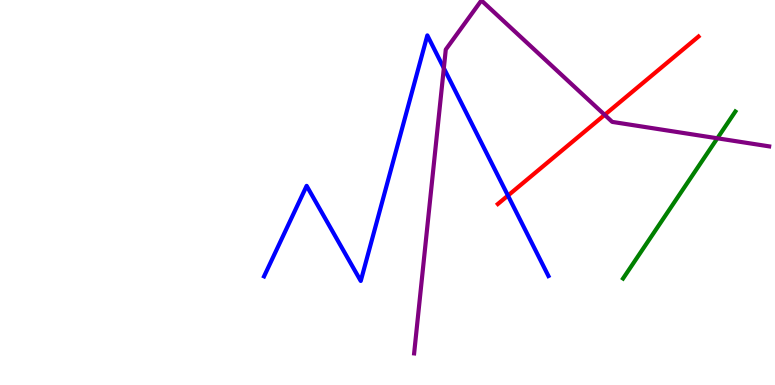[{'lines': ['blue', 'red'], 'intersections': [{'x': 6.55, 'y': 4.92}]}, {'lines': ['green', 'red'], 'intersections': []}, {'lines': ['purple', 'red'], 'intersections': [{'x': 7.8, 'y': 7.02}]}, {'lines': ['blue', 'green'], 'intersections': []}, {'lines': ['blue', 'purple'], 'intersections': [{'x': 5.73, 'y': 8.23}]}, {'lines': ['green', 'purple'], 'intersections': [{'x': 9.26, 'y': 6.41}]}]